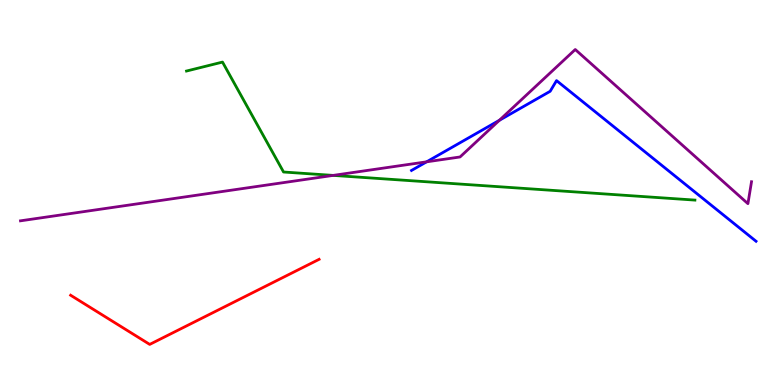[{'lines': ['blue', 'red'], 'intersections': []}, {'lines': ['green', 'red'], 'intersections': []}, {'lines': ['purple', 'red'], 'intersections': []}, {'lines': ['blue', 'green'], 'intersections': []}, {'lines': ['blue', 'purple'], 'intersections': [{'x': 5.5, 'y': 5.8}, {'x': 6.44, 'y': 6.88}]}, {'lines': ['green', 'purple'], 'intersections': [{'x': 4.3, 'y': 5.44}]}]